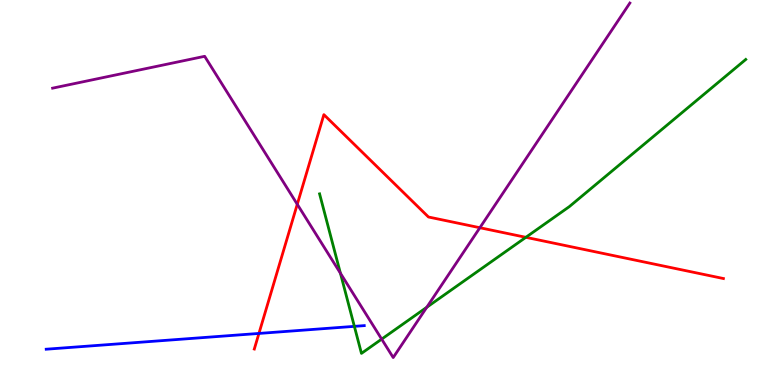[{'lines': ['blue', 'red'], 'intersections': [{'x': 3.34, 'y': 1.34}]}, {'lines': ['green', 'red'], 'intersections': [{'x': 6.79, 'y': 3.84}]}, {'lines': ['purple', 'red'], 'intersections': [{'x': 3.84, 'y': 4.69}, {'x': 6.19, 'y': 4.09}]}, {'lines': ['blue', 'green'], 'intersections': [{'x': 4.57, 'y': 1.52}]}, {'lines': ['blue', 'purple'], 'intersections': []}, {'lines': ['green', 'purple'], 'intersections': [{'x': 4.39, 'y': 2.9}, {'x': 4.92, 'y': 1.19}, {'x': 5.51, 'y': 2.02}]}]